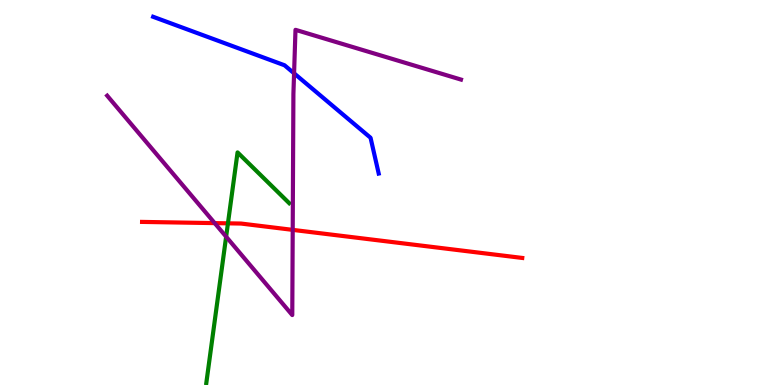[{'lines': ['blue', 'red'], 'intersections': []}, {'lines': ['green', 'red'], 'intersections': [{'x': 2.94, 'y': 4.2}]}, {'lines': ['purple', 'red'], 'intersections': [{'x': 2.77, 'y': 4.2}, {'x': 3.78, 'y': 4.03}]}, {'lines': ['blue', 'green'], 'intersections': []}, {'lines': ['blue', 'purple'], 'intersections': [{'x': 3.79, 'y': 8.1}]}, {'lines': ['green', 'purple'], 'intersections': [{'x': 2.92, 'y': 3.85}]}]